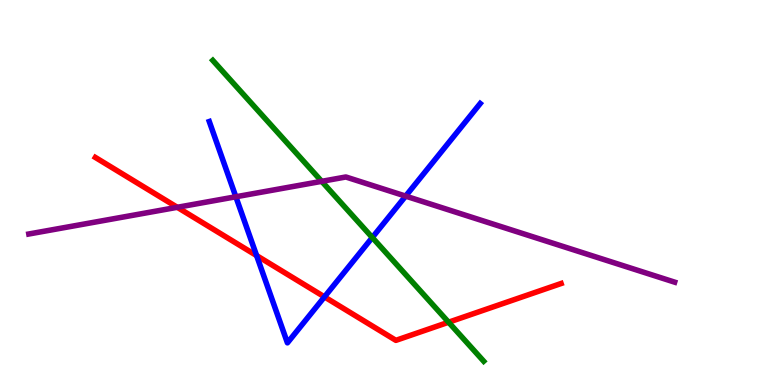[{'lines': ['blue', 'red'], 'intersections': [{'x': 3.31, 'y': 3.36}, {'x': 4.19, 'y': 2.29}]}, {'lines': ['green', 'red'], 'intersections': [{'x': 5.79, 'y': 1.63}]}, {'lines': ['purple', 'red'], 'intersections': [{'x': 2.29, 'y': 4.62}]}, {'lines': ['blue', 'green'], 'intersections': [{'x': 4.8, 'y': 3.83}]}, {'lines': ['blue', 'purple'], 'intersections': [{'x': 3.04, 'y': 4.89}, {'x': 5.23, 'y': 4.91}]}, {'lines': ['green', 'purple'], 'intersections': [{'x': 4.15, 'y': 5.29}]}]